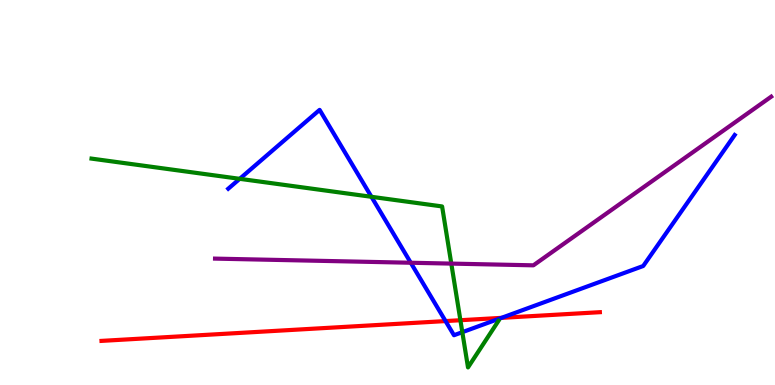[{'lines': ['blue', 'red'], 'intersections': [{'x': 5.75, 'y': 1.66}, {'x': 6.47, 'y': 1.74}]}, {'lines': ['green', 'red'], 'intersections': [{'x': 5.94, 'y': 1.68}]}, {'lines': ['purple', 'red'], 'intersections': []}, {'lines': ['blue', 'green'], 'intersections': [{'x': 3.09, 'y': 5.36}, {'x': 4.79, 'y': 4.89}, {'x': 5.97, 'y': 1.37}]}, {'lines': ['blue', 'purple'], 'intersections': [{'x': 5.3, 'y': 3.18}]}, {'lines': ['green', 'purple'], 'intersections': [{'x': 5.82, 'y': 3.15}]}]